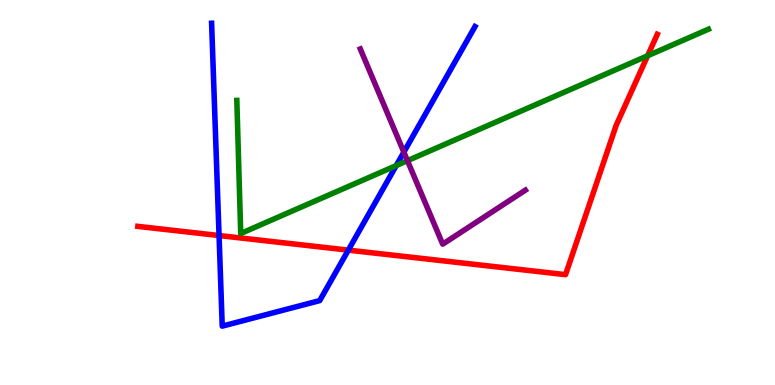[{'lines': ['blue', 'red'], 'intersections': [{'x': 2.83, 'y': 3.88}, {'x': 4.49, 'y': 3.5}]}, {'lines': ['green', 'red'], 'intersections': [{'x': 8.36, 'y': 8.55}]}, {'lines': ['purple', 'red'], 'intersections': []}, {'lines': ['blue', 'green'], 'intersections': [{'x': 5.11, 'y': 5.7}]}, {'lines': ['blue', 'purple'], 'intersections': [{'x': 5.21, 'y': 6.05}]}, {'lines': ['green', 'purple'], 'intersections': [{'x': 5.26, 'y': 5.83}]}]